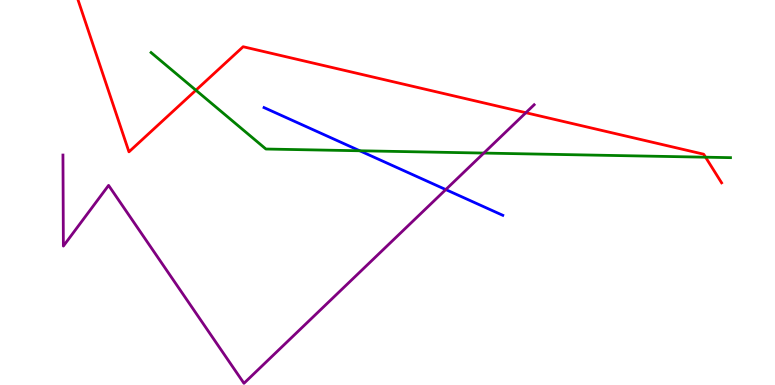[{'lines': ['blue', 'red'], 'intersections': []}, {'lines': ['green', 'red'], 'intersections': [{'x': 2.53, 'y': 7.66}, {'x': 9.1, 'y': 5.92}]}, {'lines': ['purple', 'red'], 'intersections': [{'x': 6.79, 'y': 7.07}]}, {'lines': ['blue', 'green'], 'intersections': [{'x': 4.64, 'y': 6.08}]}, {'lines': ['blue', 'purple'], 'intersections': [{'x': 5.75, 'y': 5.08}]}, {'lines': ['green', 'purple'], 'intersections': [{'x': 6.24, 'y': 6.02}]}]